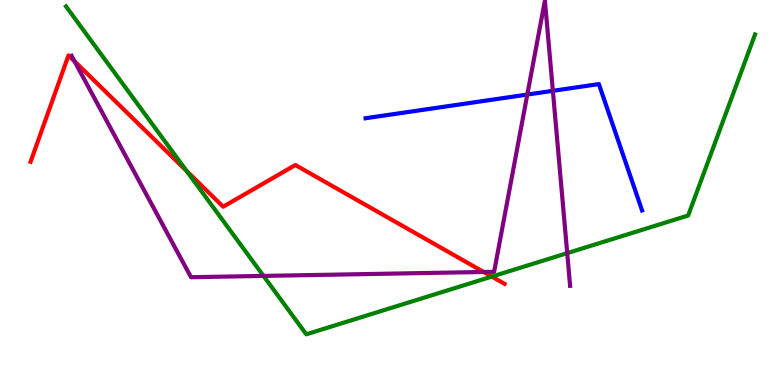[{'lines': ['blue', 'red'], 'intersections': []}, {'lines': ['green', 'red'], 'intersections': [{'x': 2.41, 'y': 5.56}, {'x': 6.35, 'y': 2.82}]}, {'lines': ['purple', 'red'], 'intersections': [{'x': 0.962, 'y': 8.41}, {'x': 6.24, 'y': 2.94}]}, {'lines': ['blue', 'green'], 'intersections': []}, {'lines': ['blue', 'purple'], 'intersections': [{'x': 6.8, 'y': 7.54}, {'x': 7.13, 'y': 7.64}]}, {'lines': ['green', 'purple'], 'intersections': [{'x': 3.4, 'y': 2.83}, {'x': 7.32, 'y': 3.43}]}]